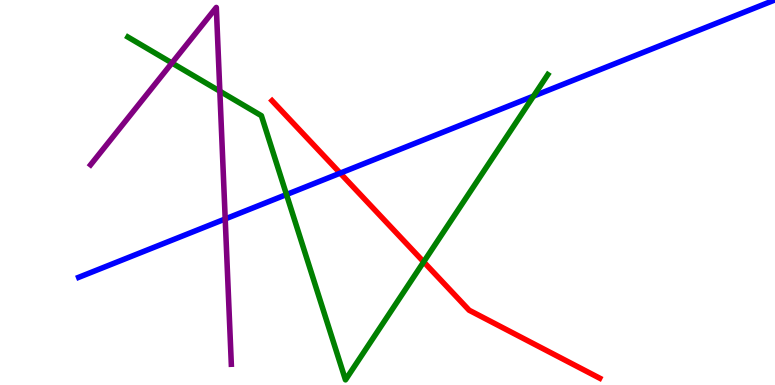[{'lines': ['blue', 'red'], 'intersections': [{'x': 4.39, 'y': 5.5}]}, {'lines': ['green', 'red'], 'intersections': [{'x': 5.47, 'y': 3.2}]}, {'lines': ['purple', 'red'], 'intersections': []}, {'lines': ['blue', 'green'], 'intersections': [{'x': 3.7, 'y': 4.95}, {'x': 6.88, 'y': 7.5}]}, {'lines': ['blue', 'purple'], 'intersections': [{'x': 2.91, 'y': 4.31}]}, {'lines': ['green', 'purple'], 'intersections': [{'x': 2.22, 'y': 8.36}, {'x': 2.84, 'y': 7.63}]}]